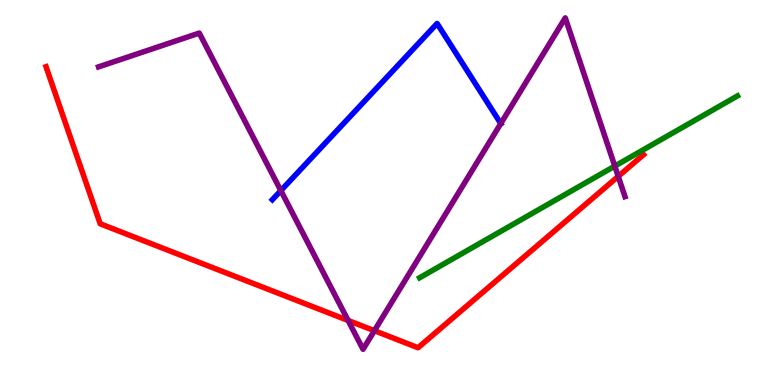[{'lines': ['blue', 'red'], 'intersections': []}, {'lines': ['green', 'red'], 'intersections': []}, {'lines': ['purple', 'red'], 'intersections': [{'x': 4.49, 'y': 1.68}, {'x': 4.83, 'y': 1.41}, {'x': 7.98, 'y': 5.42}]}, {'lines': ['blue', 'green'], 'intersections': []}, {'lines': ['blue', 'purple'], 'intersections': [{'x': 3.62, 'y': 5.05}, {'x': 6.46, 'y': 6.79}]}, {'lines': ['green', 'purple'], 'intersections': [{'x': 7.93, 'y': 5.69}]}]